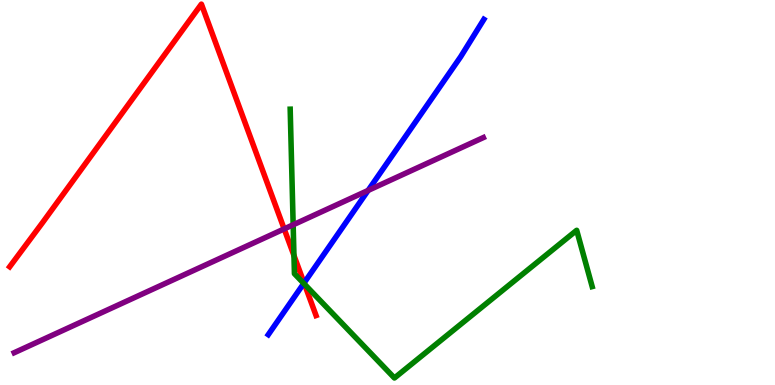[{'lines': ['blue', 'red'], 'intersections': [{'x': 3.92, 'y': 2.65}]}, {'lines': ['green', 'red'], 'intersections': [{'x': 3.79, 'y': 3.36}, {'x': 3.93, 'y': 2.62}]}, {'lines': ['purple', 'red'], 'intersections': [{'x': 3.67, 'y': 4.05}]}, {'lines': ['blue', 'green'], 'intersections': [{'x': 3.92, 'y': 2.64}]}, {'lines': ['blue', 'purple'], 'intersections': [{'x': 4.75, 'y': 5.05}]}, {'lines': ['green', 'purple'], 'intersections': [{'x': 3.78, 'y': 4.16}]}]